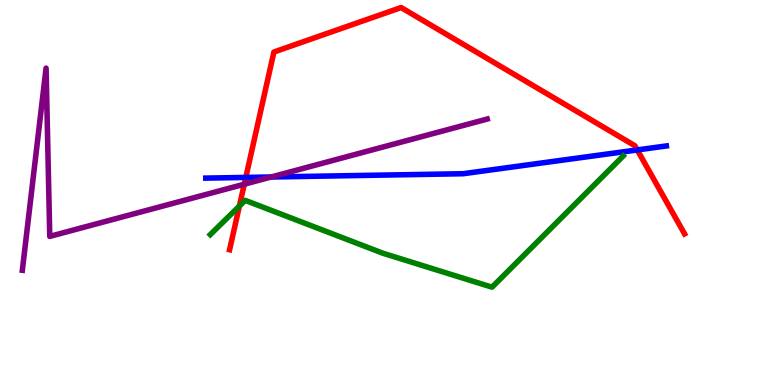[{'lines': ['blue', 'red'], 'intersections': [{'x': 3.17, 'y': 5.39}, {'x': 8.22, 'y': 6.11}]}, {'lines': ['green', 'red'], 'intersections': [{'x': 3.09, 'y': 4.65}]}, {'lines': ['purple', 'red'], 'intersections': [{'x': 3.15, 'y': 5.22}]}, {'lines': ['blue', 'green'], 'intersections': []}, {'lines': ['blue', 'purple'], 'intersections': [{'x': 3.5, 'y': 5.4}]}, {'lines': ['green', 'purple'], 'intersections': []}]